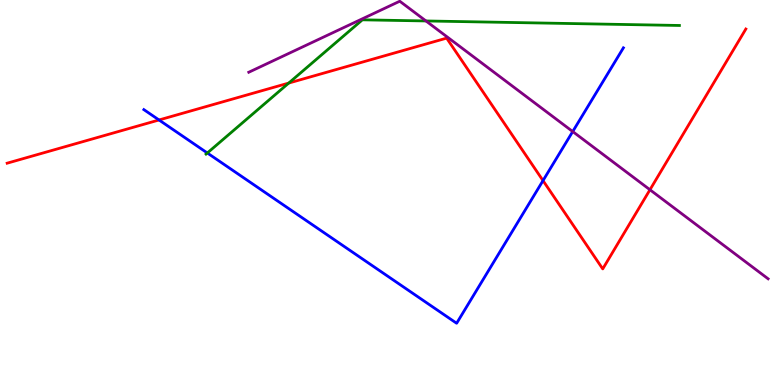[{'lines': ['blue', 'red'], 'intersections': [{'x': 2.05, 'y': 6.88}, {'x': 7.01, 'y': 5.31}]}, {'lines': ['green', 'red'], 'intersections': [{'x': 3.73, 'y': 7.84}]}, {'lines': ['purple', 'red'], 'intersections': [{'x': 8.39, 'y': 5.07}]}, {'lines': ['blue', 'green'], 'intersections': [{'x': 2.68, 'y': 6.03}]}, {'lines': ['blue', 'purple'], 'intersections': [{'x': 7.39, 'y': 6.58}]}, {'lines': ['green', 'purple'], 'intersections': [{'x': 5.5, 'y': 9.46}]}]